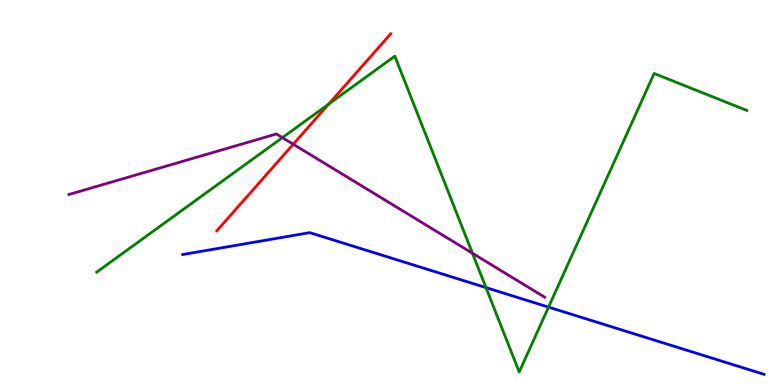[{'lines': ['blue', 'red'], 'intersections': []}, {'lines': ['green', 'red'], 'intersections': [{'x': 4.24, 'y': 7.3}]}, {'lines': ['purple', 'red'], 'intersections': [{'x': 3.78, 'y': 6.25}]}, {'lines': ['blue', 'green'], 'intersections': [{'x': 6.27, 'y': 2.53}, {'x': 7.08, 'y': 2.02}]}, {'lines': ['blue', 'purple'], 'intersections': []}, {'lines': ['green', 'purple'], 'intersections': [{'x': 3.64, 'y': 6.43}, {'x': 6.1, 'y': 3.42}]}]